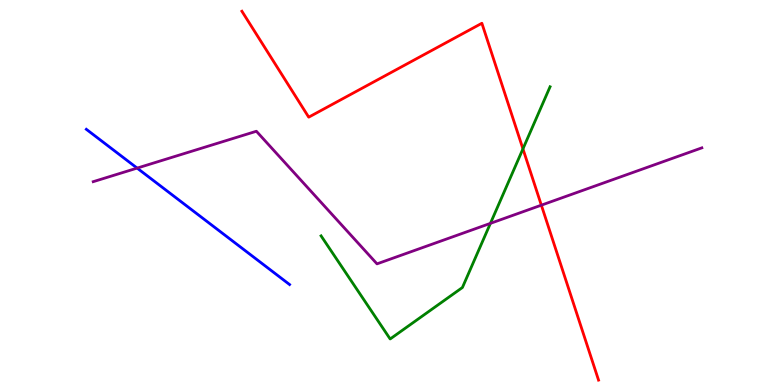[{'lines': ['blue', 'red'], 'intersections': []}, {'lines': ['green', 'red'], 'intersections': [{'x': 6.75, 'y': 6.13}]}, {'lines': ['purple', 'red'], 'intersections': [{'x': 6.99, 'y': 4.67}]}, {'lines': ['blue', 'green'], 'intersections': []}, {'lines': ['blue', 'purple'], 'intersections': [{'x': 1.77, 'y': 5.63}]}, {'lines': ['green', 'purple'], 'intersections': [{'x': 6.33, 'y': 4.2}]}]